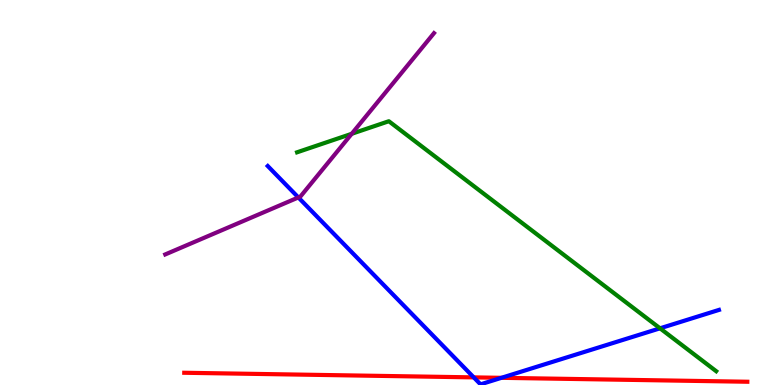[{'lines': ['blue', 'red'], 'intersections': [{'x': 6.11, 'y': 0.198}, {'x': 6.47, 'y': 0.186}]}, {'lines': ['green', 'red'], 'intersections': []}, {'lines': ['purple', 'red'], 'intersections': []}, {'lines': ['blue', 'green'], 'intersections': [{'x': 8.52, 'y': 1.47}]}, {'lines': ['blue', 'purple'], 'intersections': [{'x': 3.85, 'y': 4.87}]}, {'lines': ['green', 'purple'], 'intersections': [{'x': 4.54, 'y': 6.52}]}]